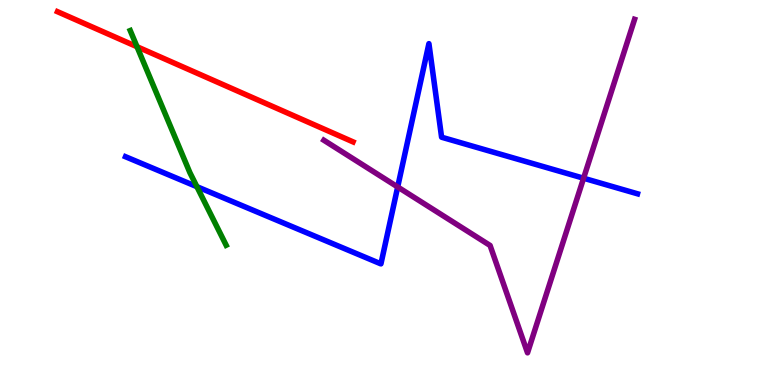[{'lines': ['blue', 'red'], 'intersections': []}, {'lines': ['green', 'red'], 'intersections': [{'x': 1.77, 'y': 8.79}]}, {'lines': ['purple', 'red'], 'intersections': []}, {'lines': ['blue', 'green'], 'intersections': [{'x': 2.54, 'y': 5.15}]}, {'lines': ['blue', 'purple'], 'intersections': [{'x': 5.13, 'y': 5.14}, {'x': 7.53, 'y': 5.37}]}, {'lines': ['green', 'purple'], 'intersections': []}]